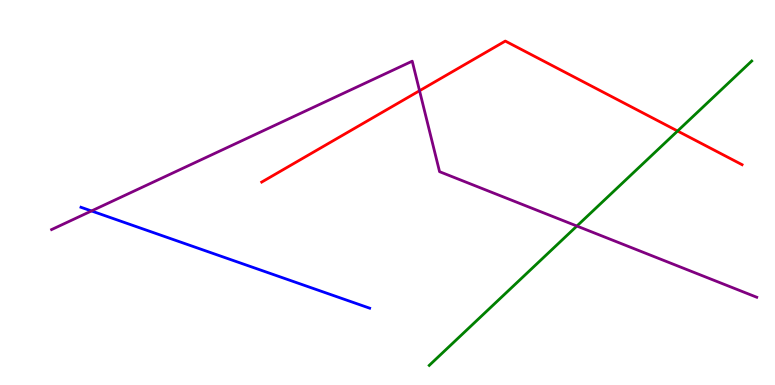[{'lines': ['blue', 'red'], 'intersections': []}, {'lines': ['green', 'red'], 'intersections': [{'x': 8.74, 'y': 6.6}]}, {'lines': ['purple', 'red'], 'intersections': [{'x': 5.41, 'y': 7.64}]}, {'lines': ['blue', 'green'], 'intersections': []}, {'lines': ['blue', 'purple'], 'intersections': [{'x': 1.18, 'y': 4.52}]}, {'lines': ['green', 'purple'], 'intersections': [{'x': 7.44, 'y': 4.13}]}]